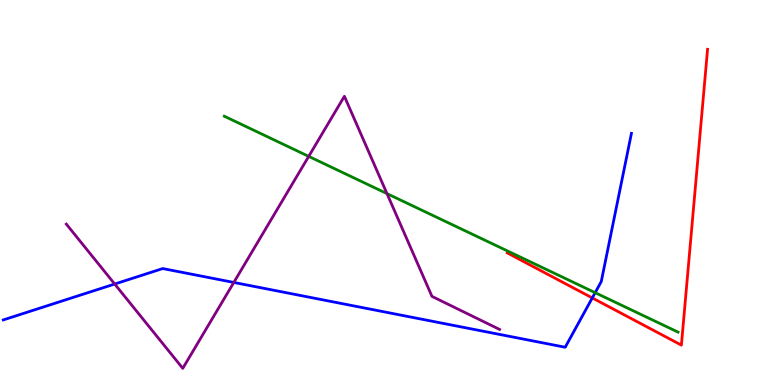[{'lines': ['blue', 'red'], 'intersections': [{'x': 7.64, 'y': 2.26}]}, {'lines': ['green', 'red'], 'intersections': []}, {'lines': ['purple', 'red'], 'intersections': []}, {'lines': ['blue', 'green'], 'intersections': [{'x': 7.68, 'y': 2.4}]}, {'lines': ['blue', 'purple'], 'intersections': [{'x': 1.48, 'y': 2.62}, {'x': 3.02, 'y': 2.66}]}, {'lines': ['green', 'purple'], 'intersections': [{'x': 3.98, 'y': 5.94}, {'x': 4.99, 'y': 4.97}]}]